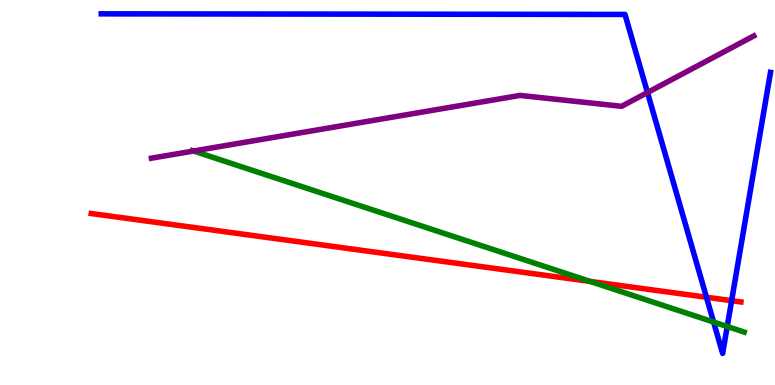[{'lines': ['blue', 'red'], 'intersections': [{'x': 9.12, 'y': 2.28}, {'x': 9.44, 'y': 2.19}]}, {'lines': ['green', 'red'], 'intersections': [{'x': 7.61, 'y': 2.69}]}, {'lines': ['purple', 'red'], 'intersections': []}, {'lines': ['blue', 'green'], 'intersections': [{'x': 9.21, 'y': 1.64}, {'x': 9.38, 'y': 1.52}]}, {'lines': ['blue', 'purple'], 'intersections': [{'x': 8.35, 'y': 7.6}]}, {'lines': ['green', 'purple'], 'intersections': [{'x': 2.5, 'y': 6.08}]}]